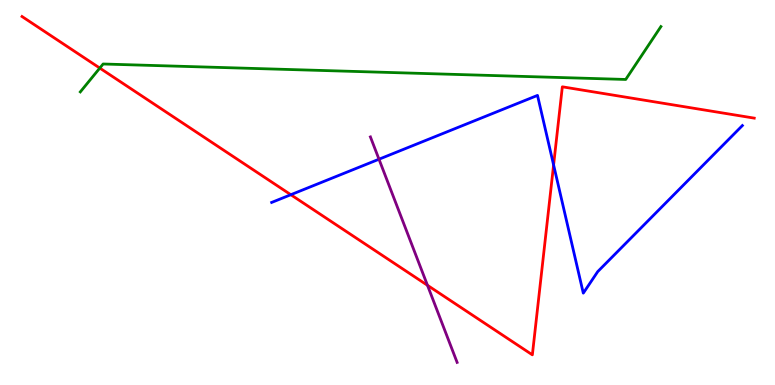[{'lines': ['blue', 'red'], 'intersections': [{'x': 3.75, 'y': 4.94}, {'x': 7.14, 'y': 5.72}]}, {'lines': ['green', 'red'], 'intersections': [{'x': 1.29, 'y': 8.23}]}, {'lines': ['purple', 'red'], 'intersections': [{'x': 5.52, 'y': 2.59}]}, {'lines': ['blue', 'green'], 'intersections': []}, {'lines': ['blue', 'purple'], 'intersections': [{'x': 4.89, 'y': 5.86}]}, {'lines': ['green', 'purple'], 'intersections': []}]